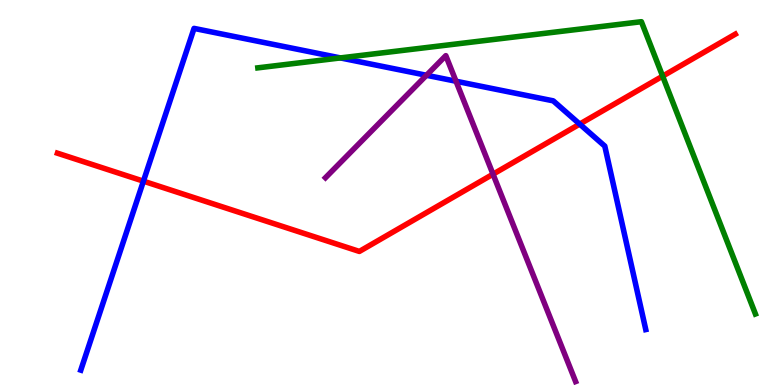[{'lines': ['blue', 'red'], 'intersections': [{'x': 1.85, 'y': 5.29}, {'x': 7.48, 'y': 6.78}]}, {'lines': ['green', 'red'], 'intersections': [{'x': 8.55, 'y': 8.02}]}, {'lines': ['purple', 'red'], 'intersections': [{'x': 6.36, 'y': 5.48}]}, {'lines': ['blue', 'green'], 'intersections': [{'x': 4.39, 'y': 8.5}]}, {'lines': ['blue', 'purple'], 'intersections': [{'x': 5.5, 'y': 8.04}, {'x': 5.88, 'y': 7.89}]}, {'lines': ['green', 'purple'], 'intersections': []}]